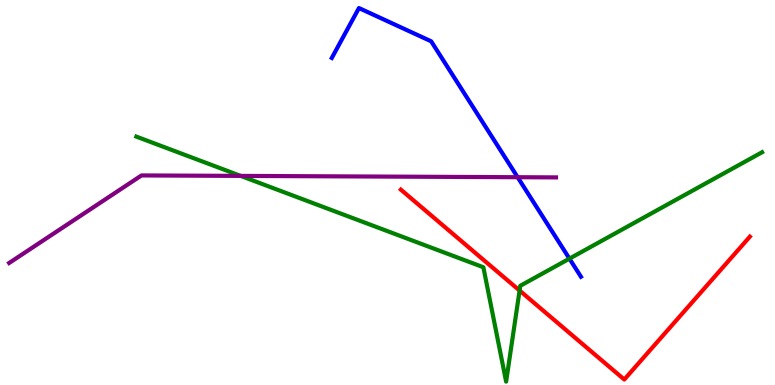[{'lines': ['blue', 'red'], 'intersections': []}, {'lines': ['green', 'red'], 'intersections': [{'x': 6.7, 'y': 2.45}]}, {'lines': ['purple', 'red'], 'intersections': []}, {'lines': ['blue', 'green'], 'intersections': [{'x': 7.35, 'y': 3.28}]}, {'lines': ['blue', 'purple'], 'intersections': [{'x': 6.68, 'y': 5.4}]}, {'lines': ['green', 'purple'], 'intersections': [{'x': 3.11, 'y': 5.43}]}]